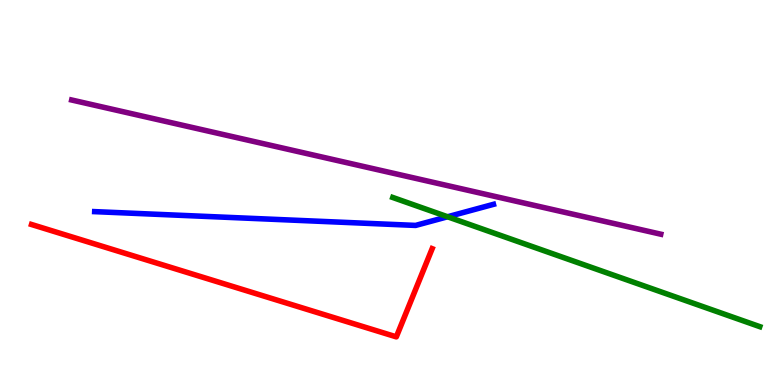[{'lines': ['blue', 'red'], 'intersections': []}, {'lines': ['green', 'red'], 'intersections': []}, {'lines': ['purple', 'red'], 'intersections': []}, {'lines': ['blue', 'green'], 'intersections': [{'x': 5.78, 'y': 4.37}]}, {'lines': ['blue', 'purple'], 'intersections': []}, {'lines': ['green', 'purple'], 'intersections': []}]